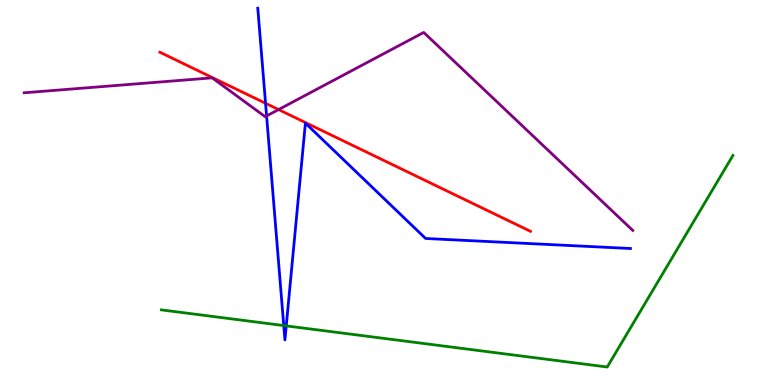[{'lines': ['blue', 'red'], 'intersections': [{'x': 3.43, 'y': 7.32}]}, {'lines': ['green', 'red'], 'intersections': []}, {'lines': ['purple', 'red'], 'intersections': [{'x': 3.59, 'y': 7.15}]}, {'lines': ['blue', 'green'], 'intersections': [{'x': 3.66, 'y': 1.54}, {'x': 3.69, 'y': 1.54}]}, {'lines': ['blue', 'purple'], 'intersections': [{'x': 3.44, 'y': 6.99}]}, {'lines': ['green', 'purple'], 'intersections': []}]